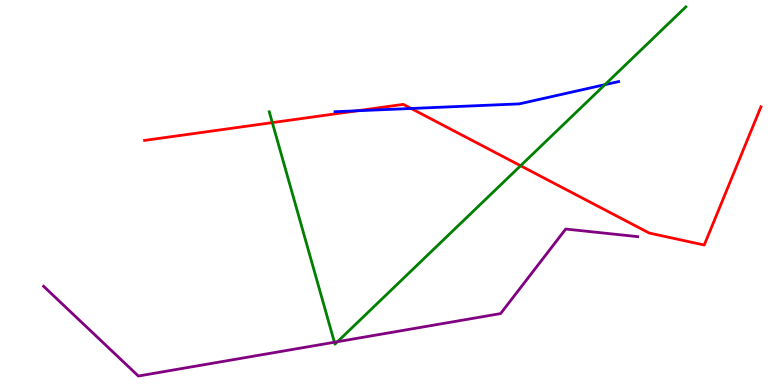[{'lines': ['blue', 'red'], 'intersections': [{'x': 4.61, 'y': 7.12}, {'x': 5.31, 'y': 7.18}]}, {'lines': ['green', 'red'], 'intersections': [{'x': 3.51, 'y': 6.82}, {'x': 6.72, 'y': 5.7}]}, {'lines': ['purple', 'red'], 'intersections': []}, {'lines': ['blue', 'green'], 'intersections': [{'x': 7.81, 'y': 7.8}]}, {'lines': ['blue', 'purple'], 'intersections': []}, {'lines': ['green', 'purple'], 'intersections': [{'x': 4.32, 'y': 1.11}, {'x': 4.35, 'y': 1.12}]}]